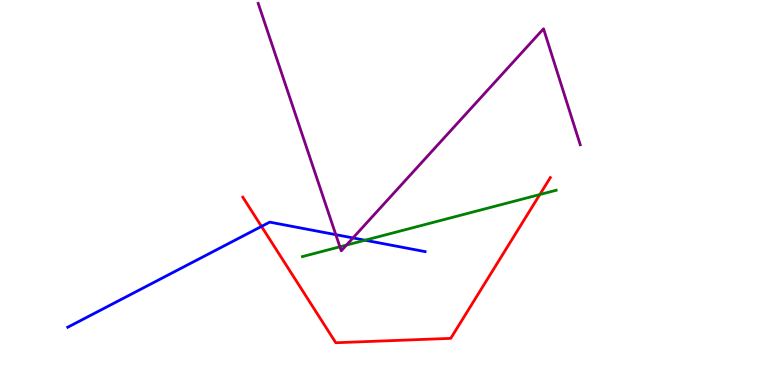[{'lines': ['blue', 'red'], 'intersections': [{'x': 3.37, 'y': 4.12}]}, {'lines': ['green', 'red'], 'intersections': [{'x': 6.97, 'y': 4.95}]}, {'lines': ['purple', 'red'], 'intersections': []}, {'lines': ['blue', 'green'], 'intersections': [{'x': 4.71, 'y': 3.76}]}, {'lines': ['blue', 'purple'], 'intersections': [{'x': 4.33, 'y': 3.9}, {'x': 4.55, 'y': 3.82}]}, {'lines': ['green', 'purple'], 'intersections': [{'x': 4.39, 'y': 3.59}, {'x': 4.47, 'y': 3.63}]}]